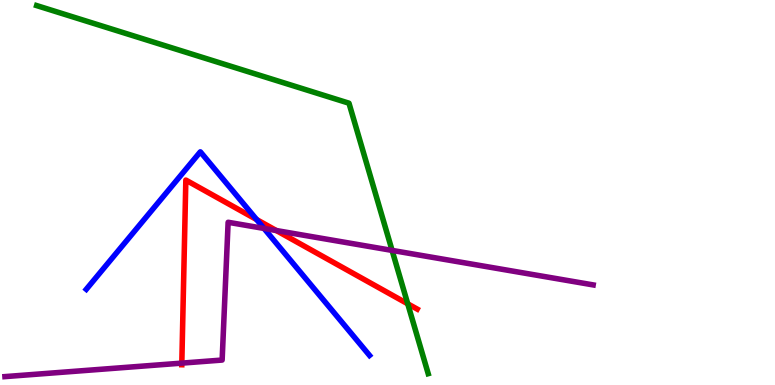[{'lines': ['blue', 'red'], 'intersections': [{'x': 3.31, 'y': 4.3}]}, {'lines': ['green', 'red'], 'intersections': [{'x': 5.26, 'y': 2.11}]}, {'lines': ['purple', 'red'], 'intersections': [{'x': 2.35, 'y': 0.568}, {'x': 3.57, 'y': 4.01}]}, {'lines': ['blue', 'green'], 'intersections': []}, {'lines': ['blue', 'purple'], 'intersections': [{'x': 3.41, 'y': 4.07}]}, {'lines': ['green', 'purple'], 'intersections': [{'x': 5.06, 'y': 3.5}]}]